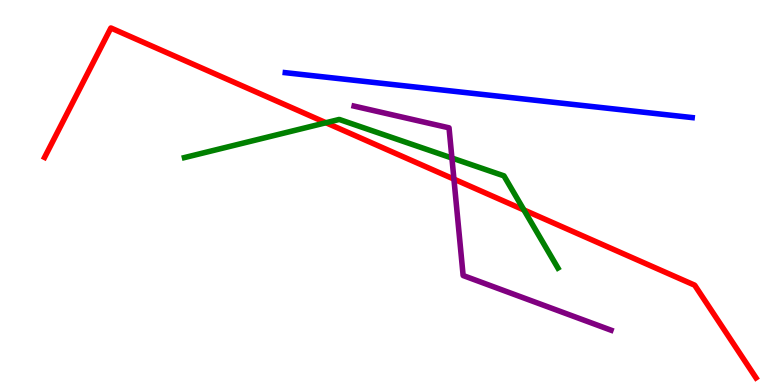[{'lines': ['blue', 'red'], 'intersections': []}, {'lines': ['green', 'red'], 'intersections': [{'x': 4.21, 'y': 6.81}, {'x': 6.76, 'y': 4.55}]}, {'lines': ['purple', 'red'], 'intersections': [{'x': 5.86, 'y': 5.35}]}, {'lines': ['blue', 'green'], 'intersections': []}, {'lines': ['blue', 'purple'], 'intersections': []}, {'lines': ['green', 'purple'], 'intersections': [{'x': 5.83, 'y': 5.9}]}]